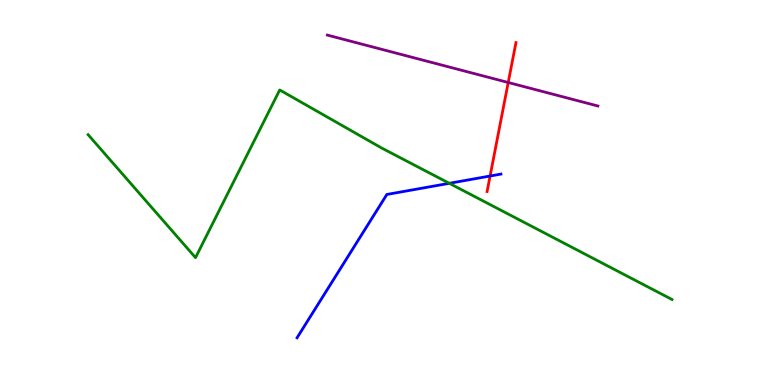[{'lines': ['blue', 'red'], 'intersections': [{'x': 6.32, 'y': 5.43}]}, {'lines': ['green', 'red'], 'intersections': []}, {'lines': ['purple', 'red'], 'intersections': [{'x': 6.56, 'y': 7.86}]}, {'lines': ['blue', 'green'], 'intersections': [{'x': 5.8, 'y': 5.24}]}, {'lines': ['blue', 'purple'], 'intersections': []}, {'lines': ['green', 'purple'], 'intersections': []}]